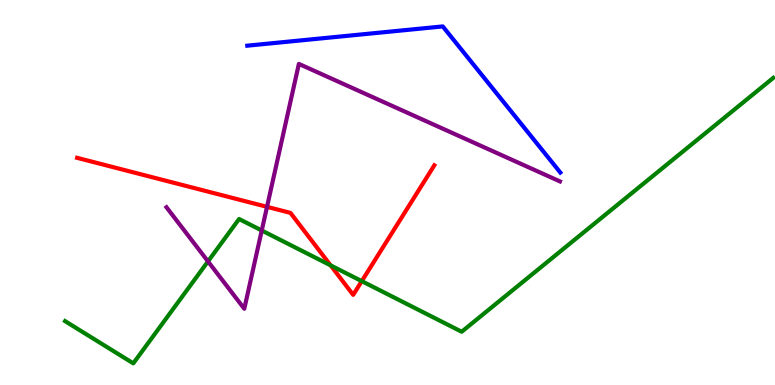[{'lines': ['blue', 'red'], 'intersections': []}, {'lines': ['green', 'red'], 'intersections': [{'x': 4.27, 'y': 3.11}, {'x': 4.67, 'y': 2.7}]}, {'lines': ['purple', 'red'], 'intersections': [{'x': 3.45, 'y': 4.63}]}, {'lines': ['blue', 'green'], 'intersections': []}, {'lines': ['blue', 'purple'], 'intersections': []}, {'lines': ['green', 'purple'], 'intersections': [{'x': 2.68, 'y': 3.21}, {'x': 3.38, 'y': 4.01}]}]